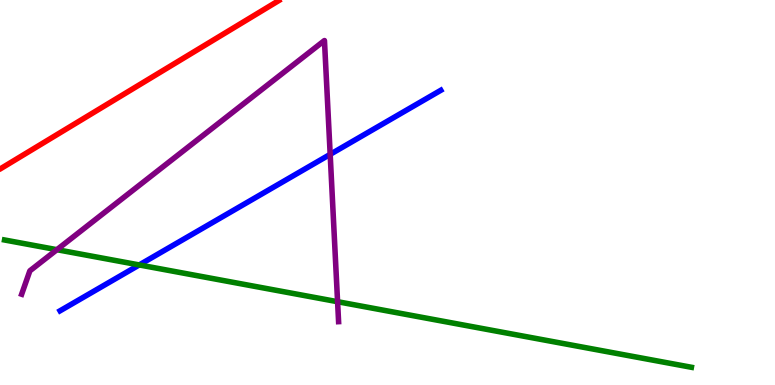[{'lines': ['blue', 'red'], 'intersections': []}, {'lines': ['green', 'red'], 'intersections': []}, {'lines': ['purple', 'red'], 'intersections': []}, {'lines': ['blue', 'green'], 'intersections': [{'x': 1.8, 'y': 3.12}]}, {'lines': ['blue', 'purple'], 'intersections': [{'x': 4.26, 'y': 5.99}]}, {'lines': ['green', 'purple'], 'intersections': [{'x': 0.734, 'y': 3.51}, {'x': 4.36, 'y': 2.16}]}]